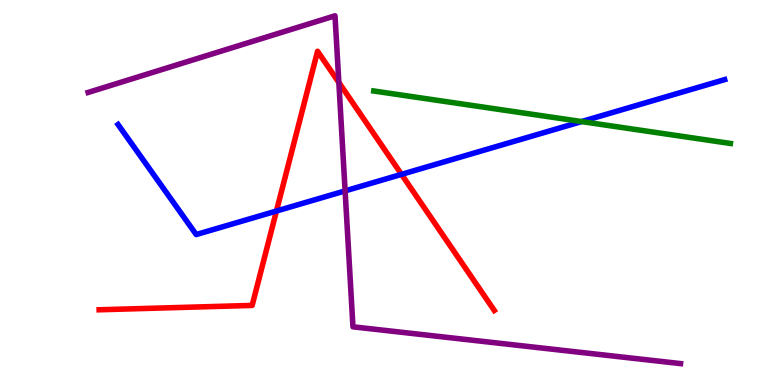[{'lines': ['blue', 'red'], 'intersections': [{'x': 3.57, 'y': 4.52}, {'x': 5.18, 'y': 5.47}]}, {'lines': ['green', 'red'], 'intersections': []}, {'lines': ['purple', 'red'], 'intersections': [{'x': 4.37, 'y': 7.86}]}, {'lines': ['blue', 'green'], 'intersections': [{'x': 7.5, 'y': 6.84}]}, {'lines': ['blue', 'purple'], 'intersections': [{'x': 4.45, 'y': 5.04}]}, {'lines': ['green', 'purple'], 'intersections': []}]